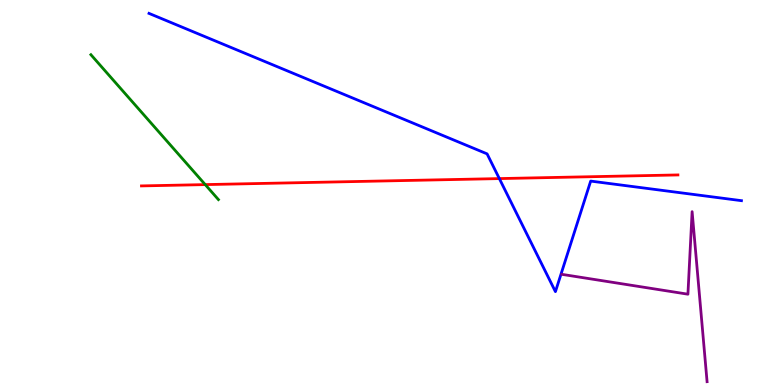[{'lines': ['blue', 'red'], 'intersections': [{'x': 6.44, 'y': 5.36}]}, {'lines': ['green', 'red'], 'intersections': [{'x': 2.65, 'y': 5.21}]}, {'lines': ['purple', 'red'], 'intersections': []}, {'lines': ['blue', 'green'], 'intersections': []}, {'lines': ['blue', 'purple'], 'intersections': []}, {'lines': ['green', 'purple'], 'intersections': []}]